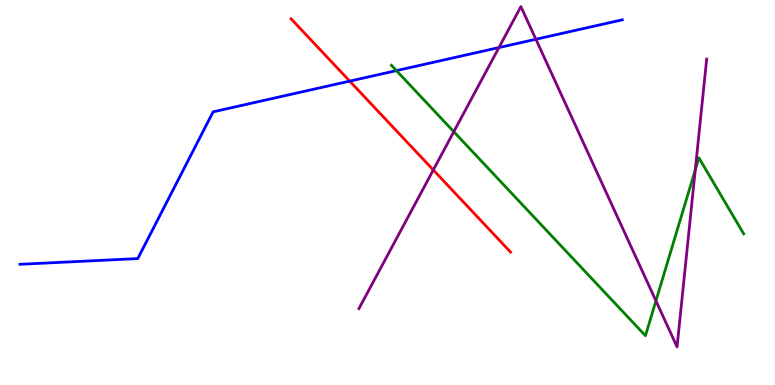[{'lines': ['blue', 'red'], 'intersections': [{'x': 4.51, 'y': 7.89}]}, {'lines': ['green', 'red'], 'intersections': []}, {'lines': ['purple', 'red'], 'intersections': [{'x': 5.59, 'y': 5.59}]}, {'lines': ['blue', 'green'], 'intersections': [{'x': 5.11, 'y': 8.17}]}, {'lines': ['blue', 'purple'], 'intersections': [{'x': 6.44, 'y': 8.76}, {'x': 6.91, 'y': 8.98}]}, {'lines': ['green', 'purple'], 'intersections': [{'x': 5.86, 'y': 6.58}, {'x': 8.46, 'y': 2.19}, {'x': 8.97, 'y': 5.59}]}]